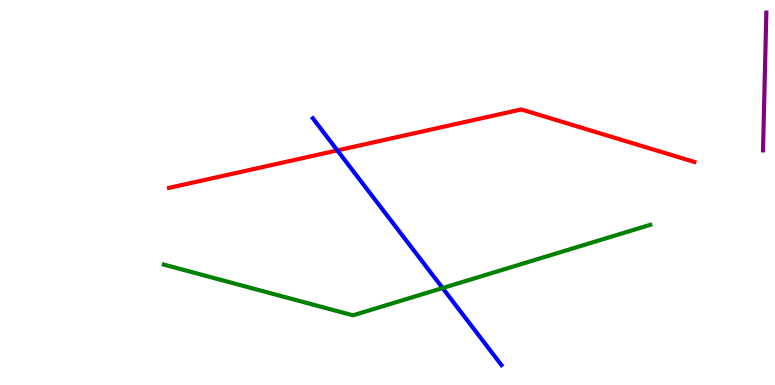[{'lines': ['blue', 'red'], 'intersections': [{'x': 4.35, 'y': 6.09}]}, {'lines': ['green', 'red'], 'intersections': []}, {'lines': ['purple', 'red'], 'intersections': []}, {'lines': ['blue', 'green'], 'intersections': [{'x': 5.71, 'y': 2.52}]}, {'lines': ['blue', 'purple'], 'intersections': []}, {'lines': ['green', 'purple'], 'intersections': []}]